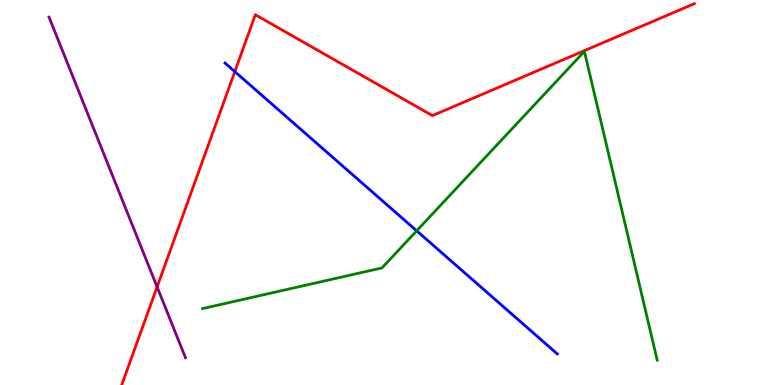[{'lines': ['blue', 'red'], 'intersections': [{'x': 3.03, 'y': 8.14}]}, {'lines': ['green', 'red'], 'intersections': []}, {'lines': ['purple', 'red'], 'intersections': [{'x': 2.03, 'y': 2.55}]}, {'lines': ['blue', 'green'], 'intersections': [{'x': 5.38, 'y': 4.0}]}, {'lines': ['blue', 'purple'], 'intersections': []}, {'lines': ['green', 'purple'], 'intersections': []}]